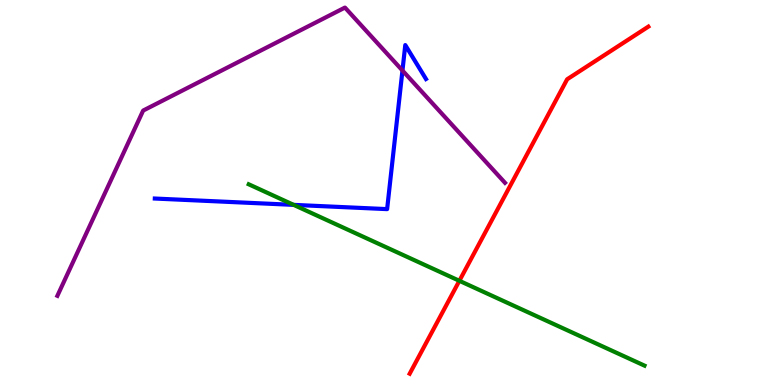[{'lines': ['blue', 'red'], 'intersections': []}, {'lines': ['green', 'red'], 'intersections': [{'x': 5.93, 'y': 2.71}]}, {'lines': ['purple', 'red'], 'intersections': []}, {'lines': ['blue', 'green'], 'intersections': [{'x': 3.79, 'y': 4.68}]}, {'lines': ['blue', 'purple'], 'intersections': [{'x': 5.19, 'y': 8.17}]}, {'lines': ['green', 'purple'], 'intersections': []}]